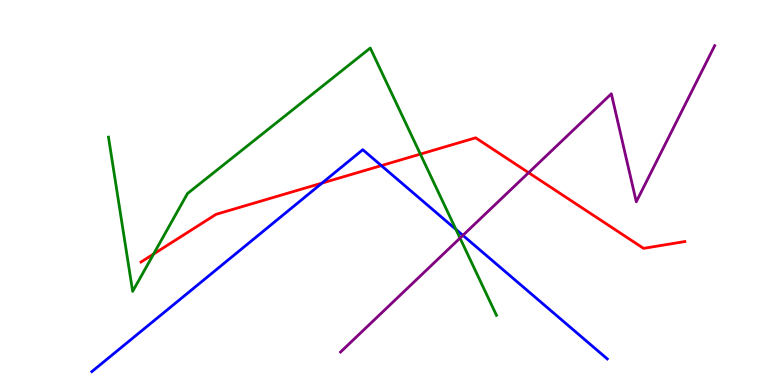[{'lines': ['blue', 'red'], 'intersections': [{'x': 4.15, 'y': 5.24}, {'x': 4.92, 'y': 5.7}]}, {'lines': ['green', 'red'], 'intersections': [{'x': 1.98, 'y': 3.4}, {'x': 5.42, 'y': 6.0}]}, {'lines': ['purple', 'red'], 'intersections': [{'x': 6.82, 'y': 5.51}]}, {'lines': ['blue', 'green'], 'intersections': [{'x': 5.88, 'y': 4.04}]}, {'lines': ['blue', 'purple'], 'intersections': [{'x': 5.97, 'y': 3.89}]}, {'lines': ['green', 'purple'], 'intersections': [{'x': 5.94, 'y': 3.82}]}]